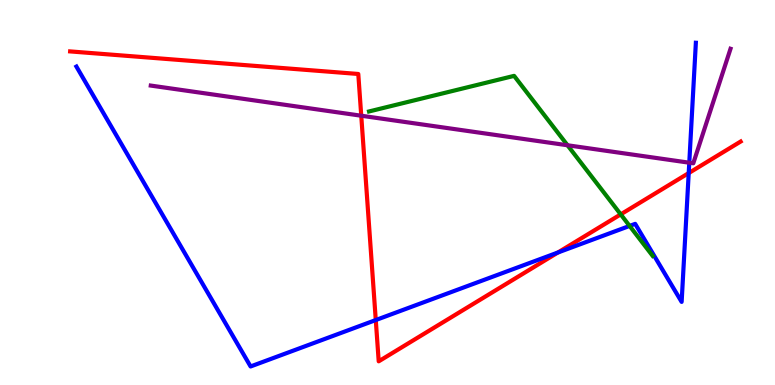[{'lines': ['blue', 'red'], 'intersections': [{'x': 4.85, 'y': 1.69}, {'x': 7.2, 'y': 3.44}, {'x': 8.89, 'y': 5.5}]}, {'lines': ['green', 'red'], 'intersections': [{'x': 8.01, 'y': 4.43}]}, {'lines': ['purple', 'red'], 'intersections': [{'x': 4.66, 'y': 6.99}]}, {'lines': ['blue', 'green'], 'intersections': [{'x': 8.12, 'y': 4.13}]}, {'lines': ['blue', 'purple'], 'intersections': [{'x': 8.89, 'y': 5.77}]}, {'lines': ['green', 'purple'], 'intersections': [{'x': 7.32, 'y': 6.23}]}]